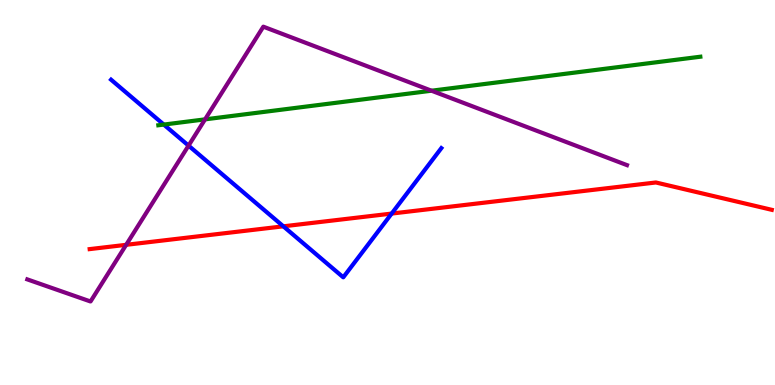[{'lines': ['blue', 'red'], 'intersections': [{'x': 3.66, 'y': 4.12}, {'x': 5.05, 'y': 4.45}]}, {'lines': ['green', 'red'], 'intersections': []}, {'lines': ['purple', 'red'], 'intersections': [{'x': 1.63, 'y': 3.64}]}, {'lines': ['blue', 'green'], 'intersections': [{'x': 2.11, 'y': 6.76}]}, {'lines': ['blue', 'purple'], 'intersections': [{'x': 2.43, 'y': 6.22}]}, {'lines': ['green', 'purple'], 'intersections': [{'x': 2.65, 'y': 6.9}, {'x': 5.57, 'y': 7.64}]}]